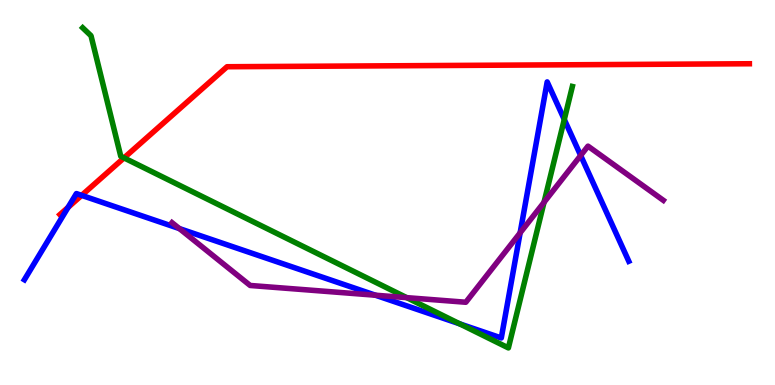[{'lines': ['blue', 'red'], 'intersections': [{'x': 0.878, 'y': 4.61}, {'x': 1.05, 'y': 4.93}]}, {'lines': ['green', 'red'], 'intersections': [{'x': 1.6, 'y': 5.9}]}, {'lines': ['purple', 'red'], 'intersections': []}, {'lines': ['blue', 'green'], 'intersections': [{'x': 5.93, 'y': 1.59}, {'x': 7.28, 'y': 6.9}]}, {'lines': ['blue', 'purple'], 'intersections': [{'x': 2.31, 'y': 4.06}, {'x': 4.84, 'y': 2.33}, {'x': 6.71, 'y': 3.95}, {'x': 7.49, 'y': 5.96}]}, {'lines': ['green', 'purple'], 'intersections': [{'x': 5.25, 'y': 2.27}, {'x': 7.02, 'y': 4.75}]}]